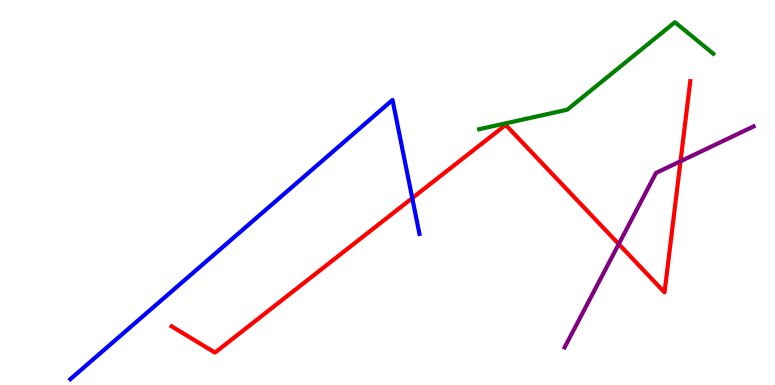[{'lines': ['blue', 'red'], 'intersections': [{'x': 5.32, 'y': 4.85}]}, {'lines': ['green', 'red'], 'intersections': []}, {'lines': ['purple', 'red'], 'intersections': [{'x': 7.98, 'y': 3.66}, {'x': 8.78, 'y': 5.81}]}, {'lines': ['blue', 'green'], 'intersections': []}, {'lines': ['blue', 'purple'], 'intersections': []}, {'lines': ['green', 'purple'], 'intersections': []}]